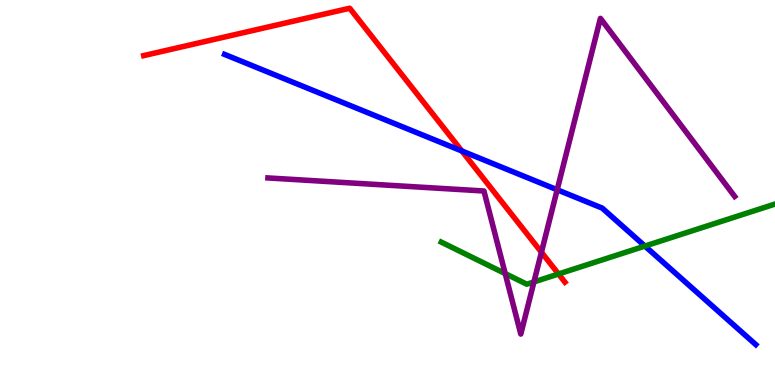[{'lines': ['blue', 'red'], 'intersections': [{'x': 5.96, 'y': 6.08}]}, {'lines': ['green', 'red'], 'intersections': [{'x': 7.21, 'y': 2.88}]}, {'lines': ['purple', 'red'], 'intersections': [{'x': 6.99, 'y': 3.45}]}, {'lines': ['blue', 'green'], 'intersections': [{'x': 8.32, 'y': 3.61}]}, {'lines': ['blue', 'purple'], 'intersections': [{'x': 7.19, 'y': 5.07}]}, {'lines': ['green', 'purple'], 'intersections': [{'x': 6.52, 'y': 2.89}, {'x': 6.89, 'y': 2.68}]}]